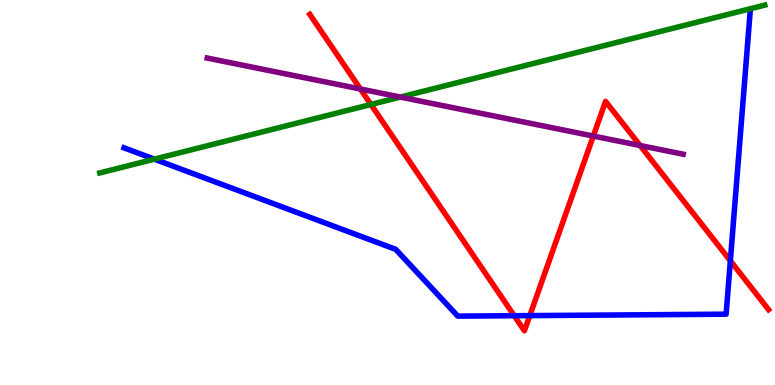[{'lines': ['blue', 'red'], 'intersections': [{'x': 6.64, 'y': 1.8}, {'x': 6.84, 'y': 1.8}, {'x': 9.42, 'y': 3.23}]}, {'lines': ['green', 'red'], 'intersections': [{'x': 4.79, 'y': 7.29}]}, {'lines': ['purple', 'red'], 'intersections': [{'x': 4.65, 'y': 7.69}, {'x': 7.66, 'y': 6.47}, {'x': 8.26, 'y': 6.22}]}, {'lines': ['blue', 'green'], 'intersections': [{'x': 1.99, 'y': 5.87}]}, {'lines': ['blue', 'purple'], 'intersections': []}, {'lines': ['green', 'purple'], 'intersections': [{'x': 5.17, 'y': 7.48}]}]